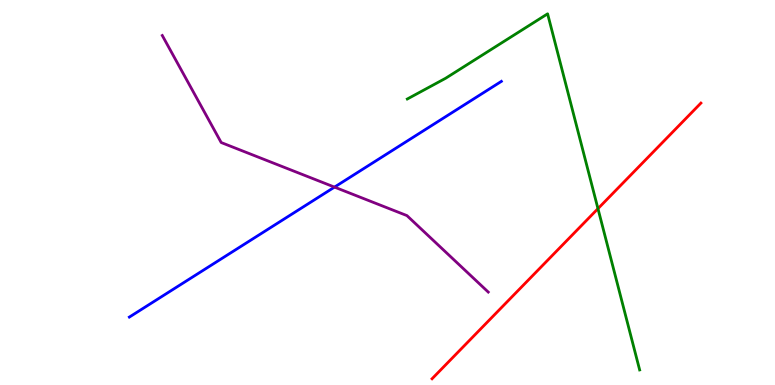[{'lines': ['blue', 'red'], 'intersections': []}, {'lines': ['green', 'red'], 'intersections': [{'x': 7.72, 'y': 4.58}]}, {'lines': ['purple', 'red'], 'intersections': []}, {'lines': ['blue', 'green'], 'intersections': []}, {'lines': ['blue', 'purple'], 'intersections': [{'x': 4.32, 'y': 5.14}]}, {'lines': ['green', 'purple'], 'intersections': []}]